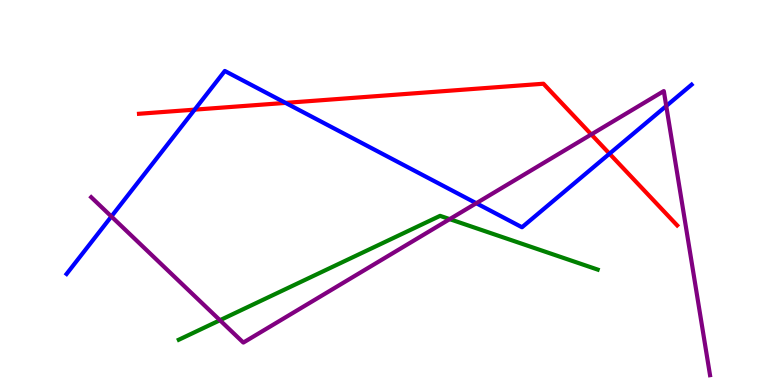[{'lines': ['blue', 'red'], 'intersections': [{'x': 2.51, 'y': 7.15}, {'x': 3.68, 'y': 7.33}, {'x': 7.86, 'y': 6.01}]}, {'lines': ['green', 'red'], 'intersections': []}, {'lines': ['purple', 'red'], 'intersections': [{'x': 7.63, 'y': 6.51}]}, {'lines': ['blue', 'green'], 'intersections': []}, {'lines': ['blue', 'purple'], 'intersections': [{'x': 1.44, 'y': 4.38}, {'x': 6.15, 'y': 4.72}, {'x': 8.6, 'y': 7.25}]}, {'lines': ['green', 'purple'], 'intersections': [{'x': 2.84, 'y': 1.68}, {'x': 5.8, 'y': 4.31}]}]